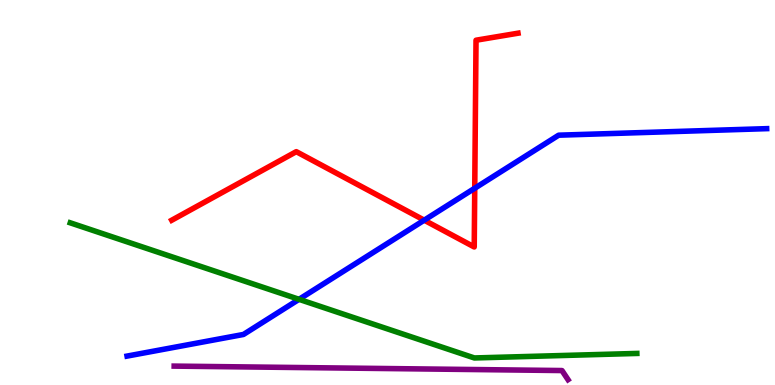[{'lines': ['blue', 'red'], 'intersections': [{'x': 5.47, 'y': 4.28}, {'x': 6.13, 'y': 5.11}]}, {'lines': ['green', 'red'], 'intersections': []}, {'lines': ['purple', 'red'], 'intersections': []}, {'lines': ['blue', 'green'], 'intersections': [{'x': 3.86, 'y': 2.23}]}, {'lines': ['blue', 'purple'], 'intersections': []}, {'lines': ['green', 'purple'], 'intersections': []}]